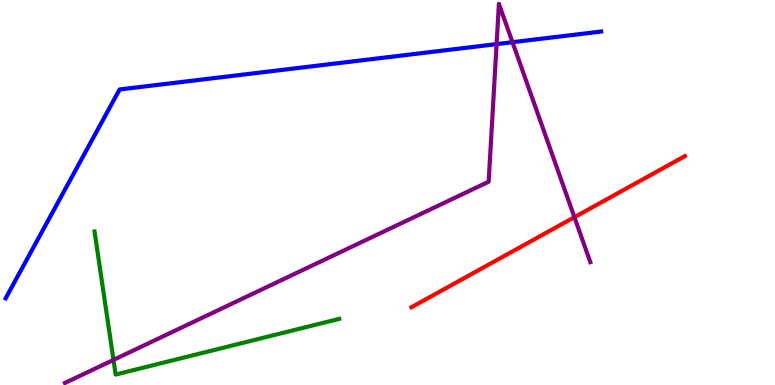[{'lines': ['blue', 'red'], 'intersections': []}, {'lines': ['green', 'red'], 'intersections': []}, {'lines': ['purple', 'red'], 'intersections': [{'x': 7.41, 'y': 4.36}]}, {'lines': ['blue', 'green'], 'intersections': []}, {'lines': ['blue', 'purple'], 'intersections': [{'x': 6.41, 'y': 8.85}, {'x': 6.61, 'y': 8.9}]}, {'lines': ['green', 'purple'], 'intersections': [{'x': 1.46, 'y': 0.652}]}]